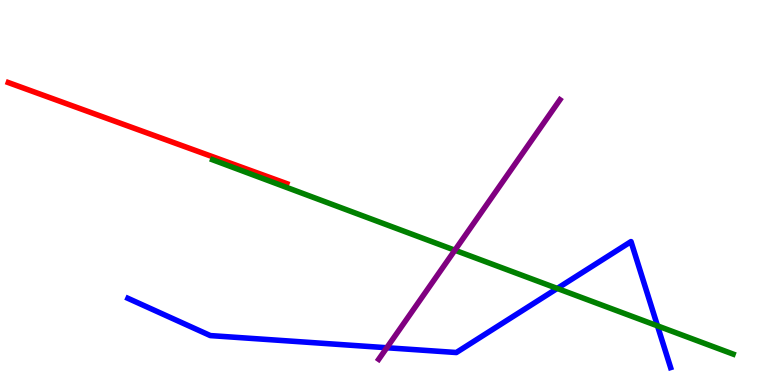[{'lines': ['blue', 'red'], 'intersections': []}, {'lines': ['green', 'red'], 'intersections': []}, {'lines': ['purple', 'red'], 'intersections': []}, {'lines': ['blue', 'green'], 'intersections': [{'x': 7.19, 'y': 2.51}, {'x': 8.48, 'y': 1.54}]}, {'lines': ['blue', 'purple'], 'intersections': [{'x': 4.99, 'y': 0.968}]}, {'lines': ['green', 'purple'], 'intersections': [{'x': 5.87, 'y': 3.5}]}]